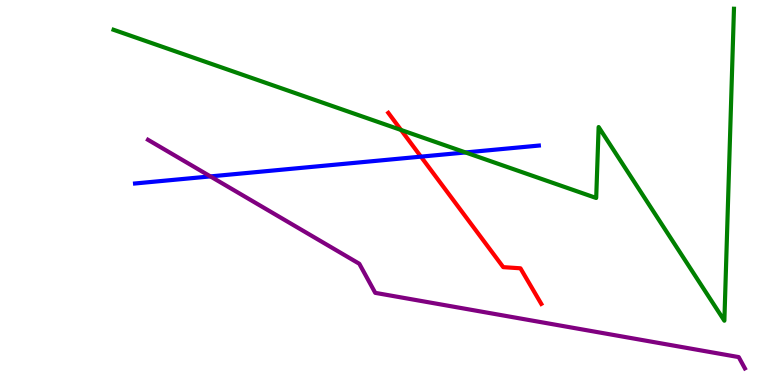[{'lines': ['blue', 'red'], 'intersections': [{'x': 5.43, 'y': 5.93}]}, {'lines': ['green', 'red'], 'intersections': [{'x': 5.17, 'y': 6.62}]}, {'lines': ['purple', 'red'], 'intersections': []}, {'lines': ['blue', 'green'], 'intersections': [{'x': 6.01, 'y': 6.04}]}, {'lines': ['blue', 'purple'], 'intersections': [{'x': 2.71, 'y': 5.42}]}, {'lines': ['green', 'purple'], 'intersections': []}]